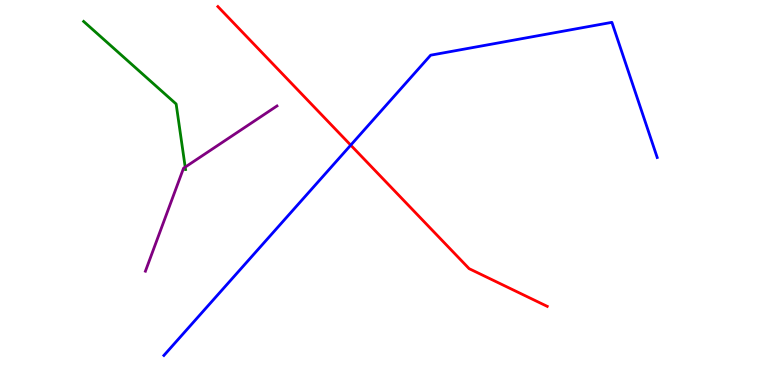[{'lines': ['blue', 'red'], 'intersections': [{'x': 4.53, 'y': 6.23}]}, {'lines': ['green', 'red'], 'intersections': []}, {'lines': ['purple', 'red'], 'intersections': []}, {'lines': ['blue', 'green'], 'intersections': []}, {'lines': ['blue', 'purple'], 'intersections': []}, {'lines': ['green', 'purple'], 'intersections': [{'x': 2.39, 'y': 5.66}]}]